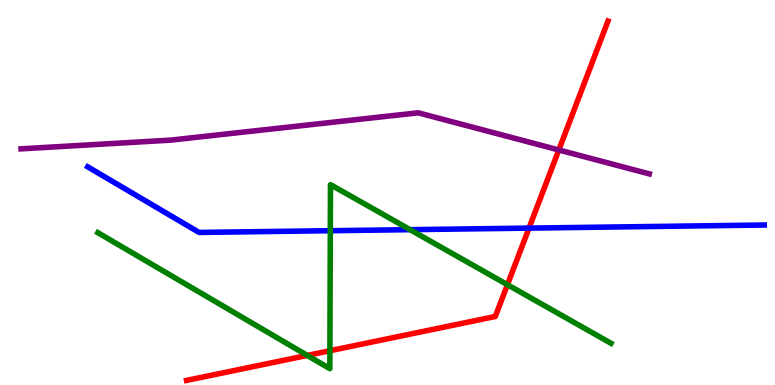[{'lines': ['blue', 'red'], 'intersections': [{'x': 6.83, 'y': 4.08}]}, {'lines': ['green', 'red'], 'intersections': [{'x': 3.96, 'y': 0.768}, {'x': 4.26, 'y': 0.89}, {'x': 6.55, 'y': 2.61}]}, {'lines': ['purple', 'red'], 'intersections': [{'x': 7.21, 'y': 6.1}]}, {'lines': ['blue', 'green'], 'intersections': [{'x': 4.26, 'y': 4.01}, {'x': 5.29, 'y': 4.03}]}, {'lines': ['blue', 'purple'], 'intersections': []}, {'lines': ['green', 'purple'], 'intersections': []}]